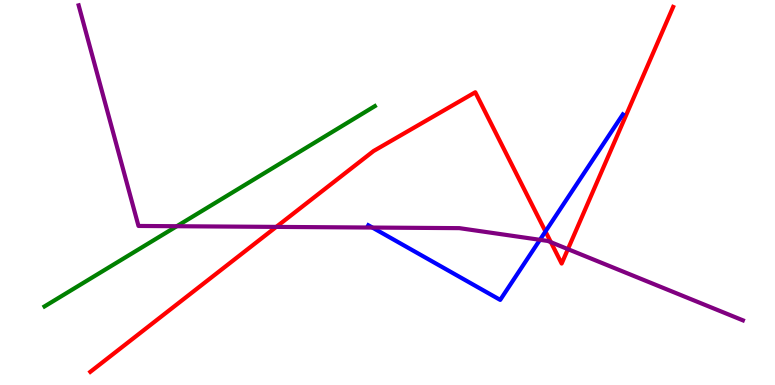[{'lines': ['blue', 'red'], 'intersections': [{'x': 7.04, 'y': 3.99}]}, {'lines': ['green', 'red'], 'intersections': []}, {'lines': ['purple', 'red'], 'intersections': [{'x': 3.56, 'y': 4.11}, {'x': 7.11, 'y': 3.71}, {'x': 7.33, 'y': 3.53}]}, {'lines': ['blue', 'green'], 'intersections': []}, {'lines': ['blue', 'purple'], 'intersections': [{'x': 4.8, 'y': 4.09}, {'x': 6.97, 'y': 3.77}]}, {'lines': ['green', 'purple'], 'intersections': [{'x': 2.28, 'y': 4.12}]}]